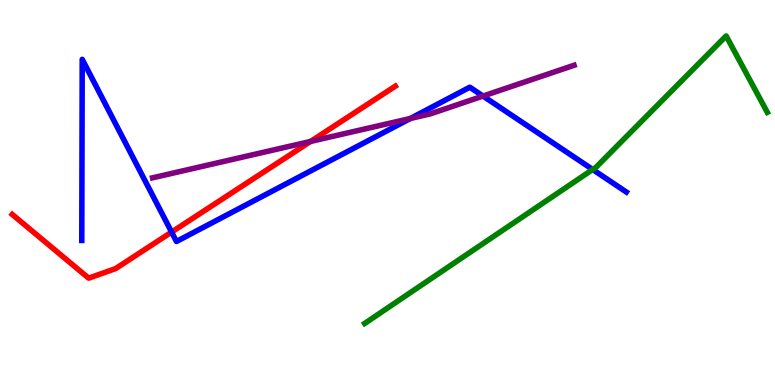[{'lines': ['blue', 'red'], 'intersections': [{'x': 2.21, 'y': 3.97}]}, {'lines': ['green', 'red'], 'intersections': []}, {'lines': ['purple', 'red'], 'intersections': [{'x': 4.01, 'y': 6.33}]}, {'lines': ['blue', 'green'], 'intersections': [{'x': 7.65, 'y': 5.6}]}, {'lines': ['blue', 'purple'], 'intersections': [{'x': 5.29, 'y': 6.92}, {'x': 6.23, 'y': 7.5}]}, {'lines': ['green', 'purple'], 'intersections': []}]